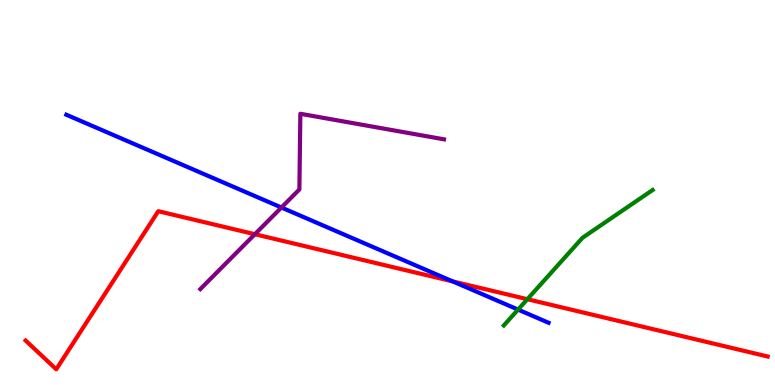[{'lines': ['blue', 'red'], 'intersections': [{'x': 5.84, 'y': 2.69}]}, {'lines': ['green', 'red'], 'intersections': [{'x': 6.8, 'y': 2.23}]}, {'lines': ['purple', 'red'], 'intersections': [{'x': 3.29, 'y': 3.92}]}, {'lines': ['blue', 'green'], 'intersections': [{'x': 6.68, 'y': 1.96}]}, {'lines': ['blue', 'purple'], 'intersections': [{'x': 3.63, 'y': 4.61}]}, {'lines': ['green', 'purple'], 'intersections': []}]